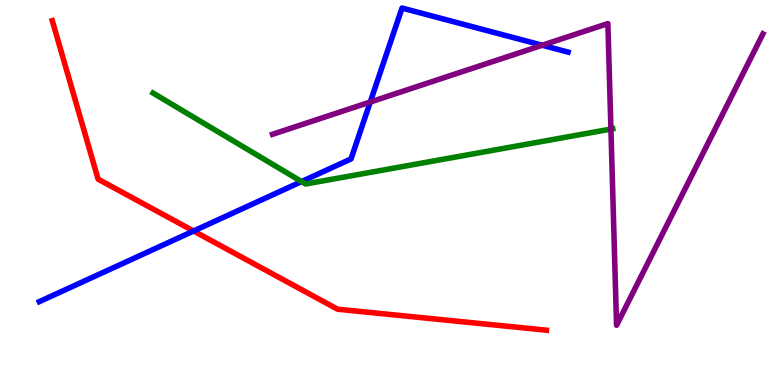[{'lines': ['blue', 'red'], 'intersections': [{'x': 2.5, 'y': 4.0}]}, {'lines': ['green', 'red'], 'intersections': []}, {'lines': ['purple', 'red'], 'intersections': []}, {'lines': ['blue', 'green'], 'intersections': [{'x': 3.89, 'y': 5.28}]}, {'lines': ['blue', 'purple'], 'intersections': [{'x': 4.78, 'y': 7.35}, {'x': 7.0, 'y': 8.82}]}, {'lines': ['green', 'purple'], 'intersections': [{'x': 7.88, 'y': 6.65}]}]